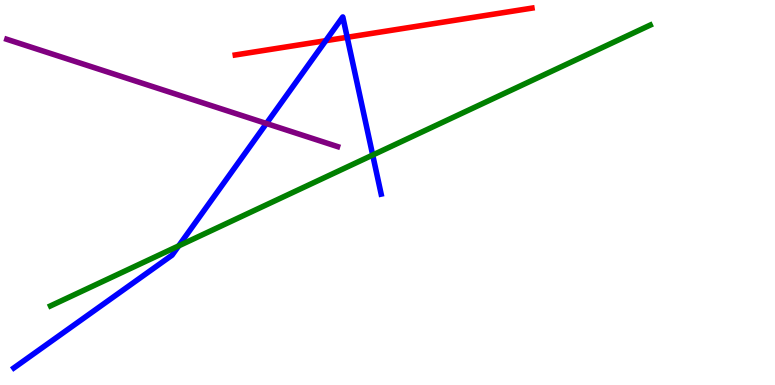[{'lines': ['blue', 'red'], 'intersections': [{'x': 4.2, 'y': 8.94}, {'x': 4.48, 'y': 9.03}]}, {'lines': ['green', 'red'], 'intersections': []}, {'lines': ['purple', 'red'], 'intersections': []}, {'lines': ['blue', 'green'], 'intersections': [{'x': 2.31, 'y': 3.61}, {'x': 4.81, 'y': 5.97}]}, {'lines': ['blue', 'purple'], 'intersections': [{'x': 3.44, 'y': 6.79}]}, {'lines': ['green', 'purple'], 'intersections': []}]